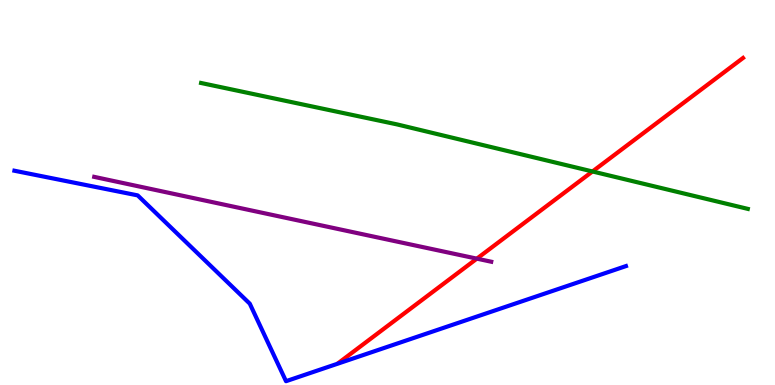[{'lines': ['blue', 'red'], 'intersections': []}, {'lines': ['green', 'red'], 'intersections': [{'x': 7.64, 'y': 5.55}]}, {'lines': ['purple', 'red'], 'intersections': [{'x': 6.15, 'y': 3.28}]}, {'lines': ['blue', 'green'], 'intersections': []}, {'lines': ['blue', 'purple'], 'intersections': []}, {'lines': ['green', 'purple'], 'intersections': []}]